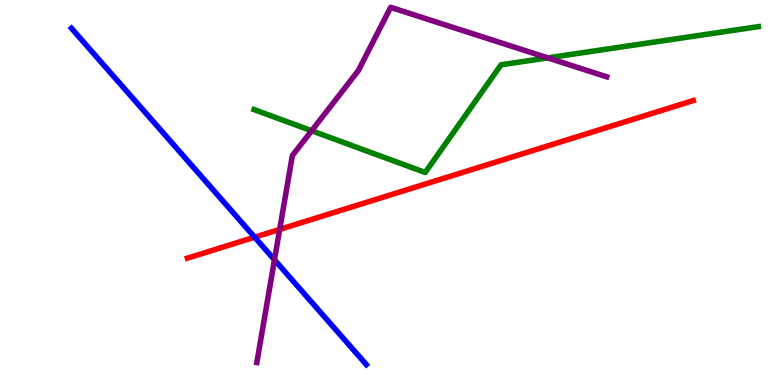[{'lines': ['blue', 'red'], 'intersections': [{'x': 3.29, 'y': 3.84}]}, {'lines': ['green', 'red'], 'intersections': []}, {'lines': ['purple', 'red'], 'intersections': [{'x': 3.61, 'y': 4.04}]}, {'lines': ['blue', 'green'], 'intersections': []}, {'lines': ['blue', 'purple'], 'intersections': [{'x': 3.54, 'y': 3.25}]}, {'lines': ['green', 'purple'], 'intersections': [{'x': 4.02, 'y': 6.6}, {'x': 7.07, 'y': 8.5}]}]